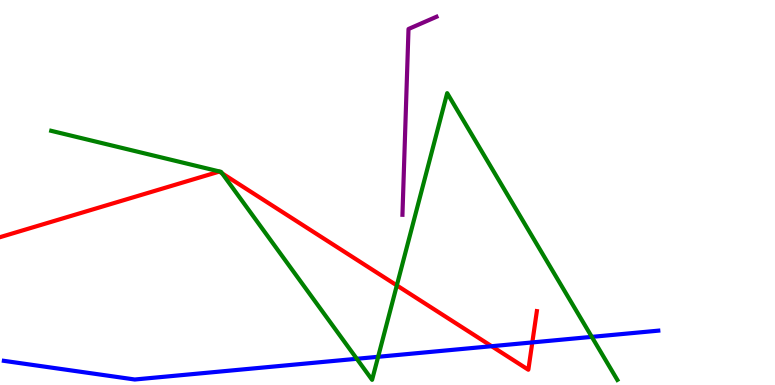[{'lines': ['blue', 'red'], 'intersections': [{'x': 6.34, 'y': 1.01}, {'x': 6.87, 'y': 1.11}]}, {'lines': ['green', 'red'], 'intersections': [{'x': 2.87, 'y': 5.5}, {'x': 5.12, 'y': 2.59}]}, {'lines': ['purple', 'red'], 'intersections': []}, {'lines': ['blue', 'green'], 'intersections': [{'x': 4.6, 'y': 0.681}, {'x': 4.88, 'y': 0.733}, {'x': 7.64, 'y': 1.25}]}, {'lines': ['blue', 'purple'], 'intersections': []}, {'lines': ['green', 'purple'], 'intersections': []}]